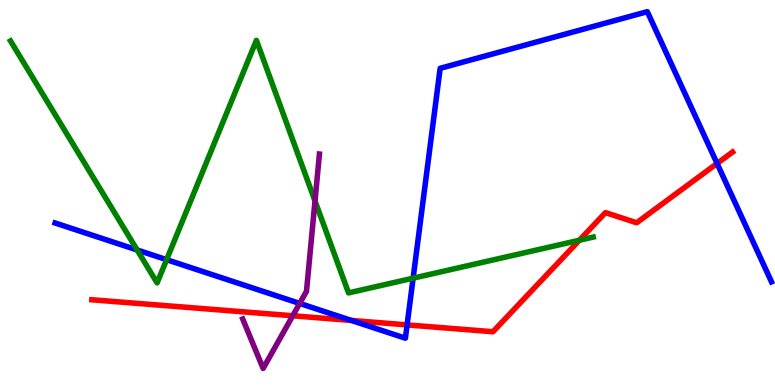[{'lines': ['blue', 'red'], 'intersections': [{'x': 4.54, 'y': 1.68}, {'x': 5.25, 'y': 1.56}, {'x': 9.25, 'y': 5.75}]}, {'lines': ['green', 'red'], 'intersections': [{'x': 7.48, 'y': 3.76}]}, {'lines': ['purple', 'red'], 'intersections': [{'x': 3.78, 'y': 1.8}]}, {'lines': ['blue', 'green'], 'intersections': [{'x': 1.77, 'y': 3.51}, {'x': 2.15, 'y': 3.26}, {'x': 5.33, 'y': 2.77}]}, {'lines': ['blue', 'purple'], 'intersections': [{'x': 3.87, 'y': 2.12}]}, {'lines': ['green', 'purple'], 'intersections': [{'x': 4.06, 'y': 4.78}]}]